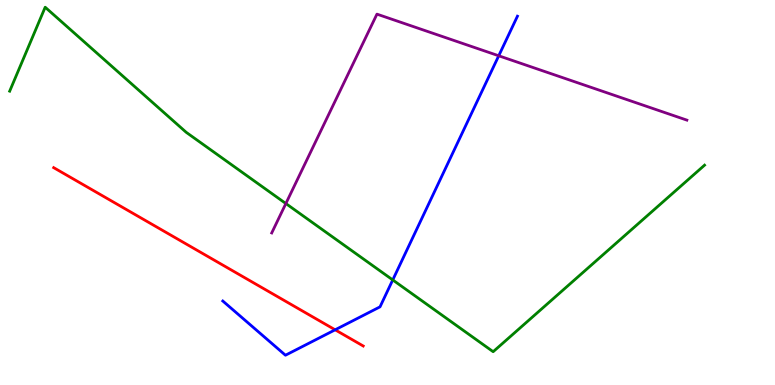[{'lines': ['blue', 'red'], 'intersections': [{'x': 4.32, 'y': 1.43}]}, {'lines': ['green', 'red'], 'intersections': []}, {'lines': ['purple', 'red'], 'intersections': []}, {'lines': ['blue', 'green'], 'intersections': [{'x': 5.07, 'y': 2.73}]}, {'lines': ['blue', 'purple'], 'intersections': [{'x': 6.44, 'y': 8.55}]}, {'lines': ['green', 'purple'], 'intersections': [{'x': 3.69, 'y': 4.71}]}]